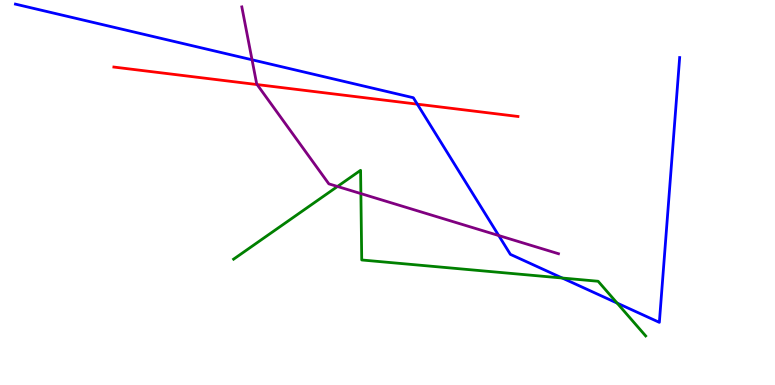[{'lines': ['blue', 'red'], 'intersections': [{'x': 5.38, 'y': 7.29}]}, {'lines': ['green', 'red'], 'intersections': []}, {'lines': ['purple', 'red'], 'intersections': [{'x': 3.32, 'y': 7.8}]}, {'lines': ['blue', 'green'], 'intersections': [{'x': 7.25, 'y': 2.78}, {'x': 7.96, 'y': 2.13}]}, {'lines': ['blue', 'purple'], 'intersections': [{'x': 3.25, 'y': 8.45}, {'x': 6.44, 'y': 3.88}]}, {'lines': ['green', 'purple'], 'intersections': [{'x': 4.35, 'y': 5.16}, {'x': 4.66, 'y': 4.97}]}]